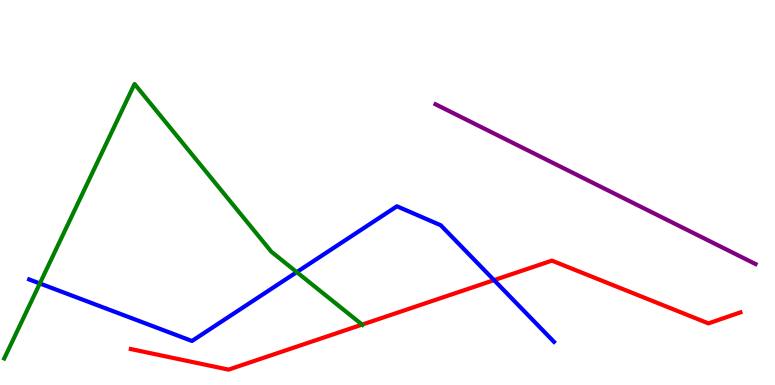[{'lines': ['blue', 'red'], 'intersections': [{'x': 6.37, 'y': 2.72}]}, {'lines': ['green', 'red'], 'intersections': [{'x': 4.67, 'y': 1.57}]}, {'lines': ['purple', 'red'], 'intersections': []}, {'lines': ['blue', 'green'], 'intersections': [{'x': 0.514, 'y': 2.64}, {'x': 3.83, 'y': 2.93}]}, {'lines': ['blue', 'purple'], 'intersections': []}, {'lines': ['green', 'purple'], 'intersections': []}]